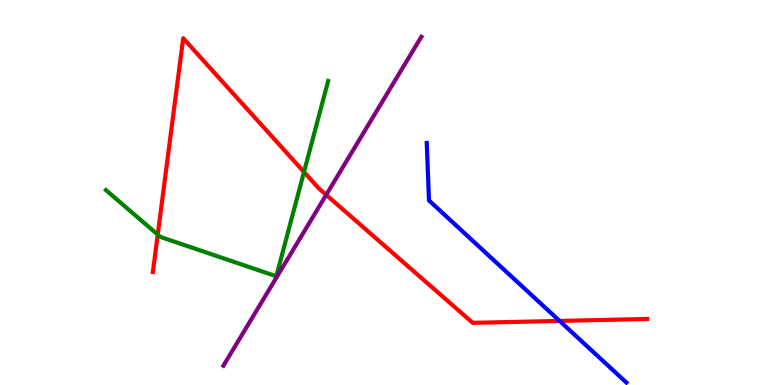[{'lines': ['blue', 'red'], 'intersections': [{'x': 7.22, 'y': 1.66}]}, {'lines': ['green', 'red'], 'intersections': [{'x': 2.04, 'y': 3.91}, {'x': 3.92, 'y': 5.53}]}, {'lines': ['purple', 'red'], 'intersections': [{'x': 4.21, 'y': 4.94}]}, {'lines': ['blue', 'green'], 'intersections': []}, {'lines': ['blue', 'purple'], 'intersections': []}, {'lines': ['green', 'purple'], 'intersections': []}]